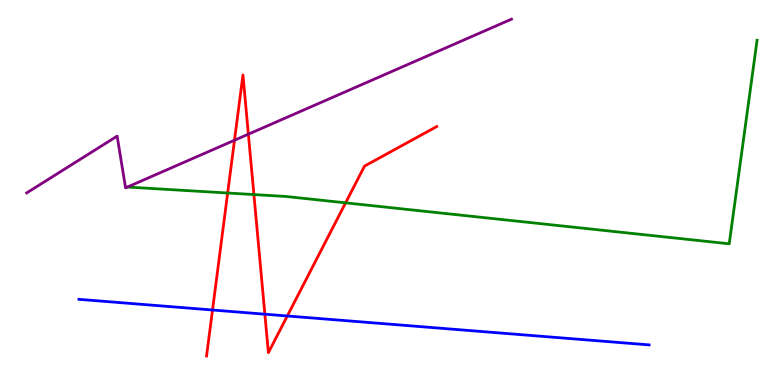[{'lines': ['blue', 'red'], 'intersections': [{'x': 2.74, 'y': 1.95}, {'x': 3.42, 'y': 1.84}, {'x': 3.71, 'y': 1.79}]}, {'lines': ['green', 'red'], 'intersections': [{'x': 2.94, 'y': 4.99}, {'x': 3.28, 'y': 4.95}, {'x': 4.46, 'y': 4.73}]}, {'lines': ['purple', 'red'], 'intersections': [{'x': 3.03, 'y': 6.36}, {'x': 3.2, 'y': 6.51}]}, {'lines': ['blue', 'green'], 'intersections': []}, {'lines': ['blue', 'purple'], 'intersections': []}, {'lines': ['green', 'purple'], 'intersections': []}]